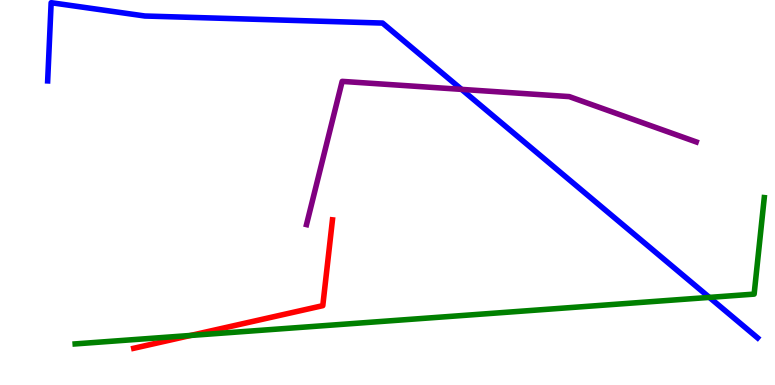[{'lines': ['blue', 'red'], 'intersections': []}, {'lines': ['green', 'red'], 'intersections': [{'x': 2.46, 'y': 1.29}]}, {'lines': ['purple', 'red'], 'intersections': []}, {'lines': ['blue', 'green'], 'intersections': [{'x': 9.15, 'y': 2.28}]}, {'lines': ['blue', 'purple'], 'intersections': [{'x': 5.96, 'y': 7.68}]}, {'lines': ['green', 'purple'], 'intersections': []}]